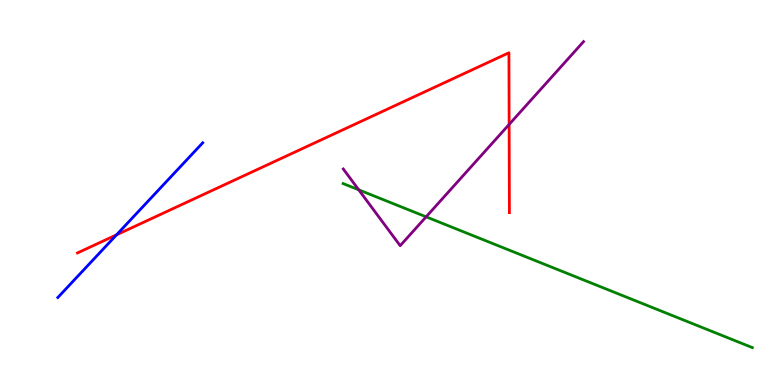[{'lines': ['blue', 'red'], 'intersections': [{'x': 1.5, 'y': 3.9}]}, {'lines': ['green', 'red'], 'intersections': []}, {'lines': ['purple', 'red'], 'intersections': [{'x': 6.57, 'y': 6.77}]}, {'lines': ['blue', 'green'], 'intersections': []}, {'lines': ['blue', 'purple'], 'intersections': []}, {'lines': ['green', 'purple'], 'intersections': [{'x': 4.63, 'y': 5.07}, {'x': 5.5, 'y': 4.37}]}]